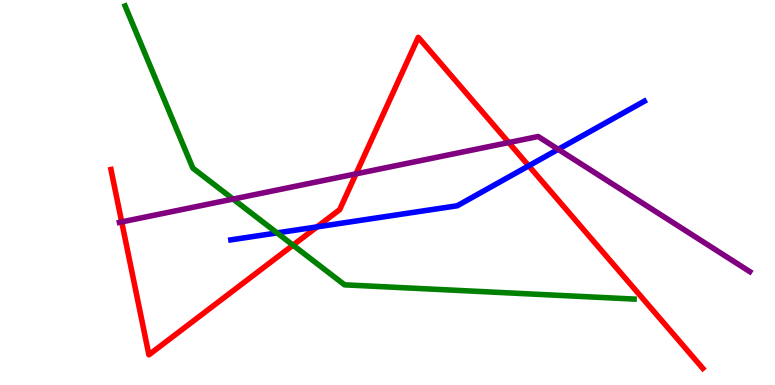[{'lines': ['blue', 'red'], 'intersections': [{'x': 4.09, 'y': 4.11}, {'x': 6.82, 'y': 5.69}]}, {'lines': ['green', 'red'], 'intersections': [{'x': 3.78, 'y': 3.63}]}, {'lines': ['purple', 'red'], 'intersections': [{'x': 1.57, 'y': 4.24}, {'x': 4.59, 'y': 5.48}, {'x': 6.56, 'y': 6.3}]}, {'lines': ['blue', 'green'], 'intersections': [{'x': 3.58, 'y': 3.95}]}, {'lines': ['blue', 'purple'], 'intersections': [{'x': 7.2, 'y': 6.12}]}, {'lines': ['green', 'purple'], 'intersections': [{'x': 3.01, 'y': 4.83}]}]